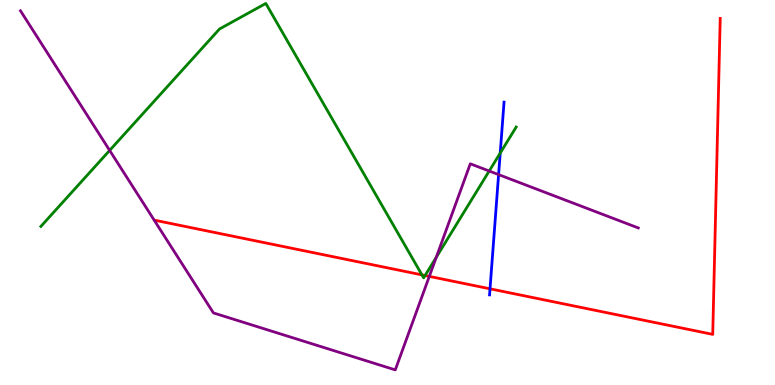[{'lines': ['blue', 'red'], 'intersections': [{'x': 6.32, 'y': 2.5}]}, {'lines': ['green', 'red'], 'intersections': [{'x': 5.44, 'y': 2.86}, {'x': 5.48, 'y': 2.84}]}, {'lines': ['purple', 'red'], 'intersections': [{'x': 5.54, 'y': 2.82}]}, {'lines': ['blue', 'green'], 'intersections': [{'x': 6.45, 'y': 6.02}]}, {'lines': ['blue', 'purple'], 'intersections': [{'x': 6.43, 'y': 5.46}]}, {'lines': ['green', 'purple'], 'intersections': [{'x': 1.41, 'y': 6.09}, {'x': 5.63, 'y': 3.32}, {'x': 6.31, 'y': 5.56}]}]